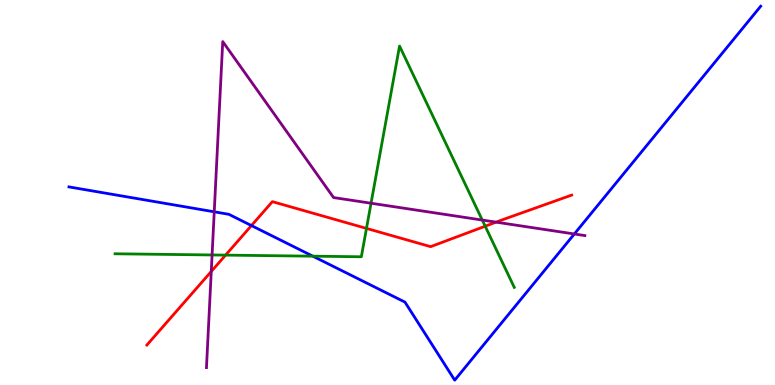[{'lines': ['blue', 'red'], 'intersections': [{'x': 3.24, 'y': 4.14}]}, {'lines': ['green', 'red'], 'intersections': [{'x': 2.91, 'y': 3.37}, {'x': 4.73, 'y': 4.07}, {'x': 6.26, 'y': 4.12}]}, {'lines': ['purple', 'red'], 'intersections': [{'x': 2.73, 'y': 2.95}, {'x': 6.4, 'y': 4.23}]}, {'lines': ['blue', 'green'], 'intersections': [{'x': 4.04, 'y': 3.35}]}, {'lines': ['blue', 'purple'], 'intersections': [{'x': 2.76, 'y': 4.5}, {'x': 7.41, 'y': 3.92}]}, {'lines': ['green', 'purple'], 'intersections': [{'x': 2.74, 'y': 3.38}, {'x': 4.79, 'y': 4.72}, {'x': 6.22, 'y': 4.28}]}]